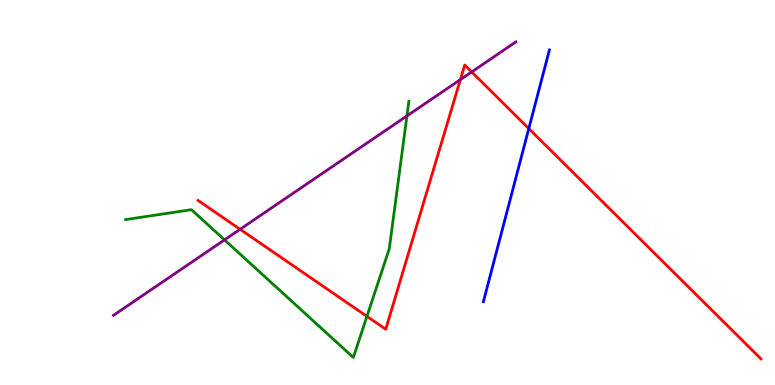[{'lines': ['blue', 'red'], 'intersections': [{'x': 6.82, 'y': 6.66}]}, {'lines': ['green', 'red'], 'intersections': [{'x': 4.73, 'y': 1.78}]}, {'lines': ['purple', 'red'], 'intersections': [{'x': 3.1, 'y': 4.04}, {'x': 5.94, 'y': 7.93}, {'x': 6.09, 'y': 8.13}]}, {'lines': ['blue', 'green'], 'intersections': []}, {'lines': ['blue', 'purple'], 'intersections': []}, {'lines': ['green', 'purple'], 'intersections': [{'x': 2.9, 'y': 3.77}, {'x': 5.25, 'y': 6.99}]}]